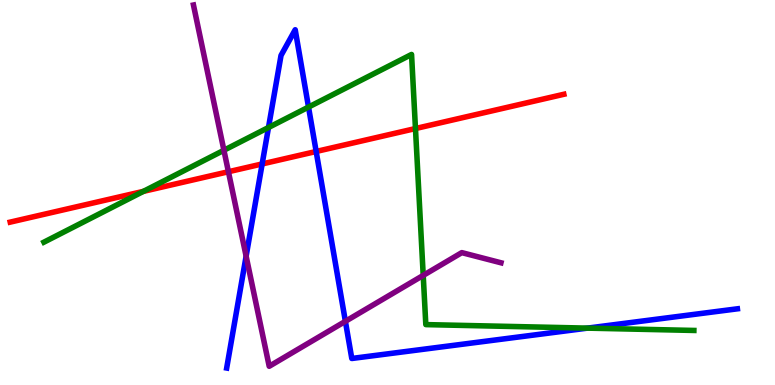[{'lines': ['blue', 'red'], 'intersections': [{'x': 3.38, 'y': 5.74}, {'x': 4.08, 'y': 6.07}]}, {'lines': ['green', 'red'], 'intersections': [{'x': 1.85, 'y': 5.03}, {'x': 5.36, 'y': 6.66}]}, {'lines': ['purple', 'red'], 'intersections': [{'x': 2.95, 'y': 5.54}]}, {'lines': ['blue', 'green'], 'intersections': [{'x': 3.46, 'y': 6.69}, {'x': 3.98, 'y': 7.22}, {'x': 7.58, 'y': 1.48}]}, {'lines': ['blue', 'purple'], 'intersections': [{'x': 3.18, 'y': 3.35}, {'x': 4.46, 'y': 1.65}]}, {'lines': ['green', 'purple'], 'intersections': [{'x': 2.89, 'y': 6.1}, {'x': 5.46, 'y': 2.85}]}]